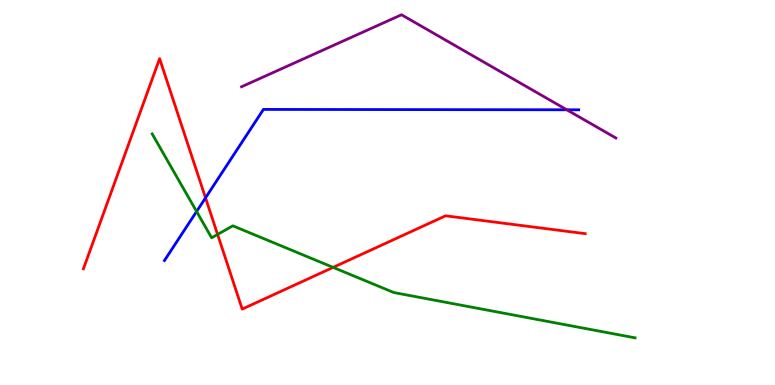[{'lines': ['blue', 'red'], 'intersections': [{'x': 2.65, 'y': 4.86}]}, {'lines': ['green', 'red'], 'intersections': [{'x': 2.81, 'y': 3.91}, {'x': 4.3, 'y': 3.05}]}, {'lines': ['purple', 'red'], 'intersections': []}, {'lines': ['blue', 'green'], 'intersections': [{'x': 2.54, 'y': 4.51}]}, {'lines': ['blue', 'purple'], 'intersections': [{'x': 7.31, 'y': 7.15}]}, {'lines': ['green', 'purple'], 'intersections': []}]